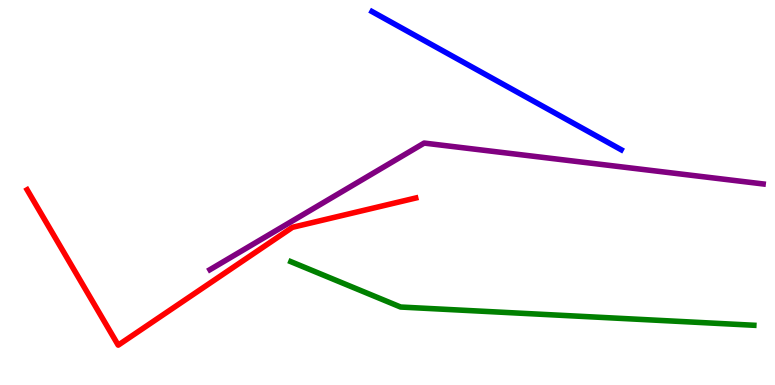[{'lines': ['blue', 'red'], 'intersections': []}, {'lines': ['green', 'red'], 'intersections': []}, {'lines': ['purple', 'red'], 'intersections': []}, {'lines': ['blue', 'green'], 'intersections': []}, {'lines': ['blue', 'purple'], 'intersections': []}, {'lines': ['green', 'purple'], 'intersections': []}]